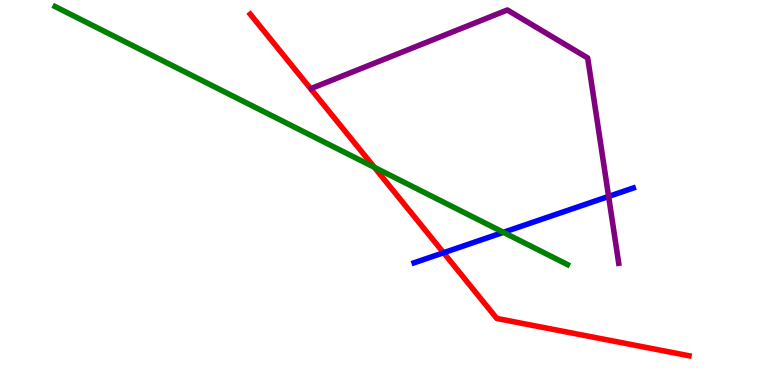[{'lines': ['blue', 'red'], 'intersections': [{'x': 5.72, 'y': 3.44}]}, {'lines': ['green', 'red'], 'intersections': [{'x': 4.83, 'y': 5.65}]}, {'lines': ['purple', 'red'], 'intersections': []}, {'lines': ['blue', 'green'], 'intersections': [{'x': 6.5, 'y': 3.97}]}, {'lines': ['blue', 'purple'], 'intersections': [{'x': 7.85, 'y': 4.9}]}, {'lines': ['green', 'purple'], 'intersections': []}]